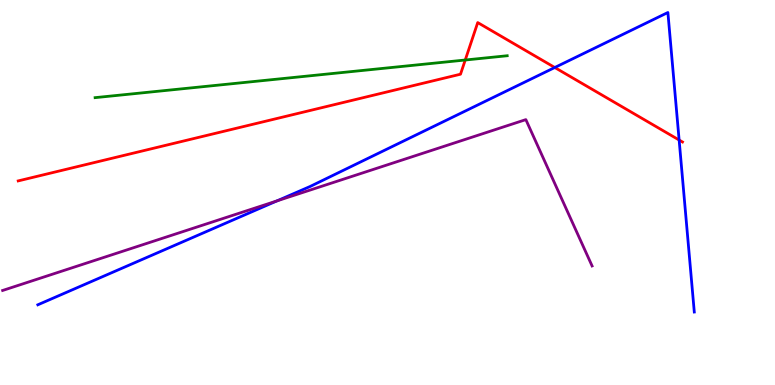[{'lines': ['blue', 'red'], 'intersections': [{'x': 7.16, 'y': 8.25}, {'x': 8.76, 'y': 6.36}]}, {'lines': ['green', 'red'], 'intersections': [{'x': 6.0, 'y': 8.44}]}, {'lines': ['purple', 'red'], 'intersections': []}, {'lines': ['blue', 'green'], 'intersections': []}, {'lines': ['blue', 'purple'], 'intersections': [{'x': 3.57, 'y': 4.78}]}, {'lines': ['green', 'purple'], 'intersections': []}]